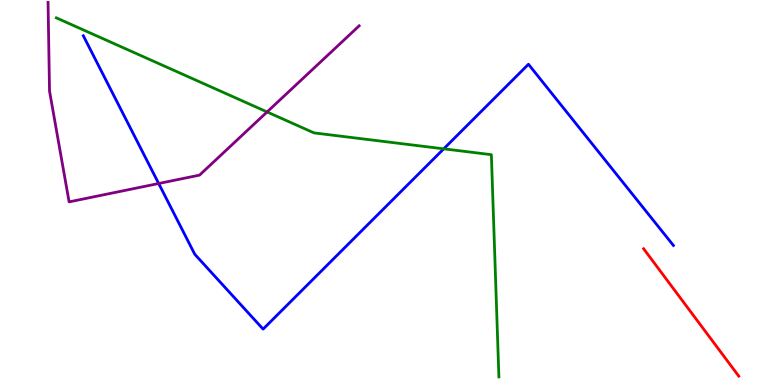[{'lines': ['blue', 'red'], 'intersections': []}, {'lines': ['green', 'red'], 'intersections': []}, {'lines': ['purple', 'red'], 'intersections': []}, {'lines': ['blue', 'green'], 'intersections': [{'x': 5.73, 'y': 6.13}]}, {'lines': ['blue', 'purple'], 'intersections': [{'x': 2.05, 'y': 5.23}]}, {'lines': ['green', 'purple'], 'intersections': [{'x': 3.45, 'y': 7.09}]}]